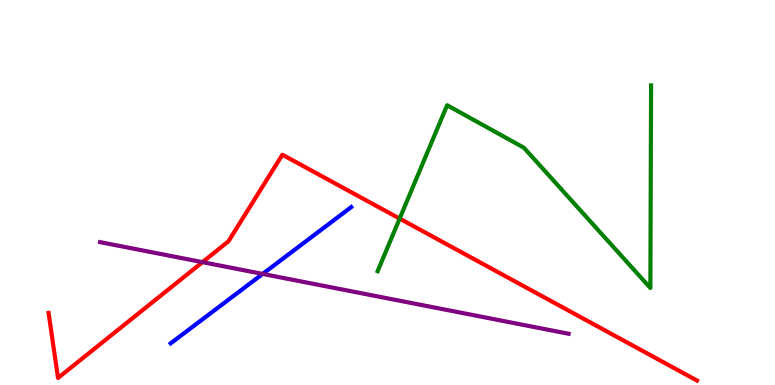[{'lines': ['blue', 'red'], 'intersections': []}, {'lines': ['green', 'red'], 'intersections': [{'x': 5.16, 'y': 4.32}]}, {'lines': ['purple', 'red'], 'intersections': [{'x': 2.61, 'y': 3.19}]}, {'lines': ['blue', 'green'], 'intersections': []}, {'lines': ['blue', 'purple'], 'intersections': [{'x': 3.39, 'y': 2.88}]}, {'lines': ['green', 'purple'], 'intersections': []}]